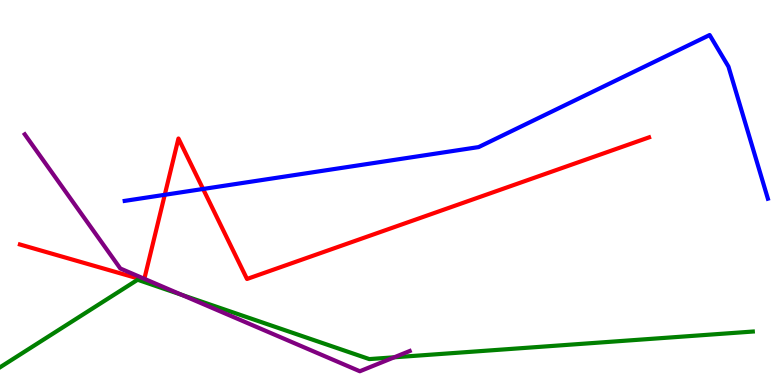[{'lines': ['blue', 'red'], 'intersections': [{'x': 2.13, 'y': 4.94}, {'x': 2.62, 'y': 5.09}]}, {'lines': ['green', 'red'], 'intersections': []}, {'lines': ['purple', 'red'], 'intersections': [{'x': 1.86, 'y': 2.76}]}, {'lines': ['blue', 'green'], 'intersections': []}, {'lines': ['blue', 'purple'], 'intersections': []}, {'lines': ['green', 'purple'], 'intersections': [{'x': 2.34, 'y': 2.34}, {'x': 5.09, 'y': 0.719}]}]